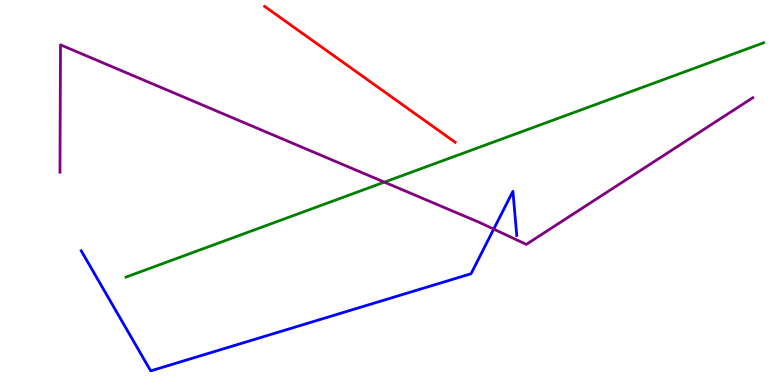[{'lines': ['blue', 'red'], 'intersections': []}, {'lines': ['green', 'red'], 'intersections': []}, {'lines': ['purple', 'red'], 'intersections': []}, {'lines': ['blue', 'green'], 'intersections': []}, {'lines': ['blue', 'purple'], 'intersections': [{'x': 6.37, 'y': 4.05}]}, {'lines': ['green', 'purple'], 'intersections': [{'x': 4.96, 'y': 5.27}]}]